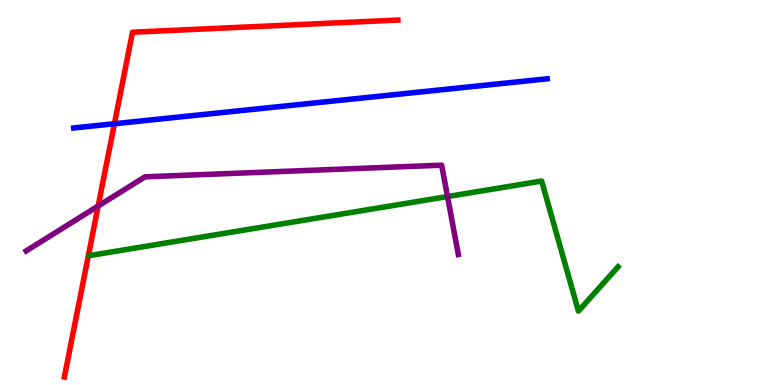[{'lines': ['blue', 'red'], 'intersections': [{'x': 1.48, 'y': 6.79}]}, {'lines': ['green', 'red'], 'intersections': []}, {'lines': ['purple', 'red'], 'intersections': [{'x': 1.27, 'y': 4.65}]}, {'lines': ['blue', 'green'], 'intersections': []}, {'lines': ['blue', 'purple'], 'intersections': []}, {'lines': ['green', 'purple'], 'intersections': [{'x': 5.77, 'y': 4.89}]}]